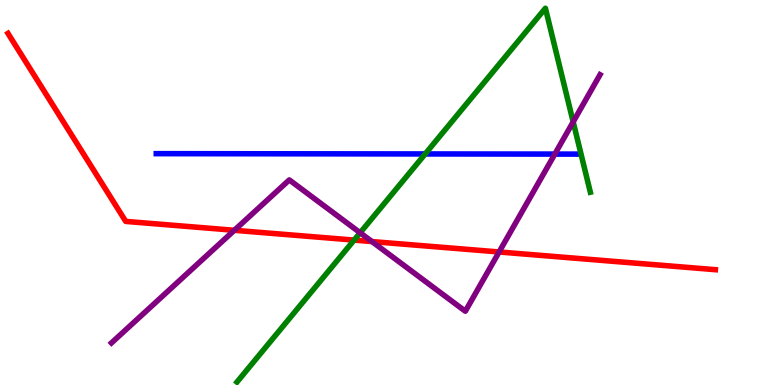[{'lines': ['blue', 'red'], 'intersections': []}, {'lines': ['green', 'red'], 'intersections': [{'x': 4.57, 'y': 3.76}]}, {'lines': ['purple', 'red'], 'intersections': [{'x': 3.02, 'y': 4.02}, {'x': 4.8, 'y': 3.73}, {'x': 6.44, 'y': 3.46}]}, {'lines': ['blue', 'green'], 'intersections': [{'x': 5.49, 'y': 6.0}]}, {'lines': ['blue', 'purple'], 'intersections': [{'x': 7.16, 'y': 6.0}]}, {'lines': ['green', 'purple'], 'intersections': [{'x': 4.65, 'y': 3.95}, {'x': 7.4, 'y': 6.83}]}]